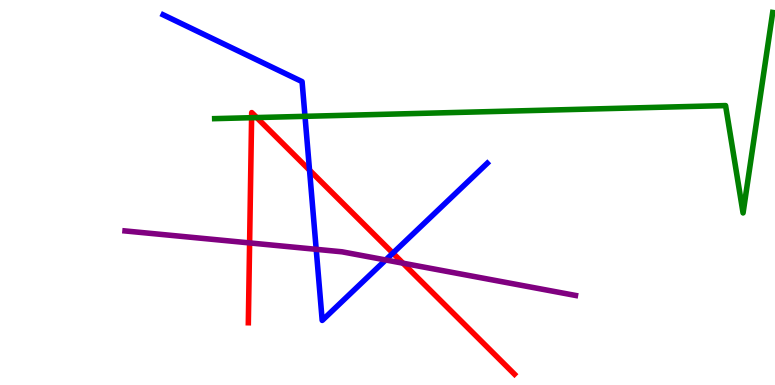[{'lines': ['blue', 'red'], 'intersections': [{'x': 3.99, 'y': 5.58}, {'x': 5.07, 'y': 3.43}]}, {'lines': ['green', 'red'], 'intersections': [{'x': 3.25, 'y': 6.94}, {'x': 3.31, 'y': 6.95}]}, {'lines': ['purple', 'red'], 'intersections': [{'x': 3.22, 'y': 3.69}, {'x': 5.2, 'y': 3.16}]}, {'lines': ['blue', 'green'], 'intersections': [{'x': 3.94, 'y': 6.98}]}, {'lines': ['blue', 'purple'], 'intersections': [{'x': 4.08, 'y': 3.52}, {'x': 4.98, 'y': 3.25}]}, {'lines': ['green', 'purple'], 'intersections': []}]